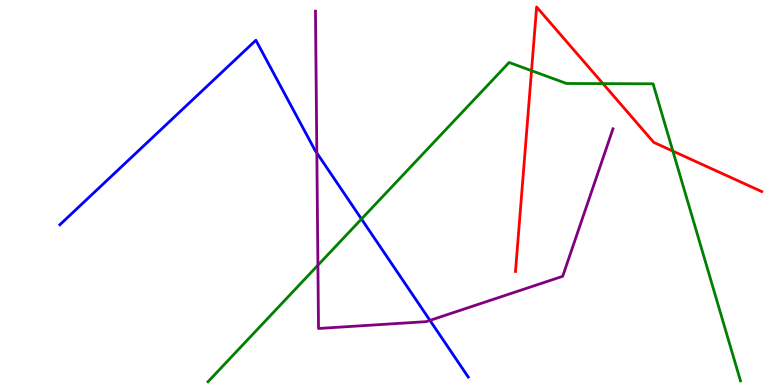[{'lines': ['blue', 'red'], 'intersections': []}, {'lines': ['green', 'red'], 'intersections': [{'x': 6.86, 'y': 8.16}, {'x': 7.78, 'y': 7.83}, {'x': 8.68, 'y': 6.08}]}, {'lines': ['purple', 'red'], 'intersections': []}, {'lines': ['blue', 'green'], 'intersections': [{'x': 4.66, 'y': 4.31}]}, {'lines': ['blue', 'purple'], 'intersections': [{'x': 4.09, 'y': 6.03}, {'x': 5.55, 'y': 1.68}]}, {'lines': ['green', 'purple'], 'intersections': [{'x': 4.1, 'y': 3.11}]}]